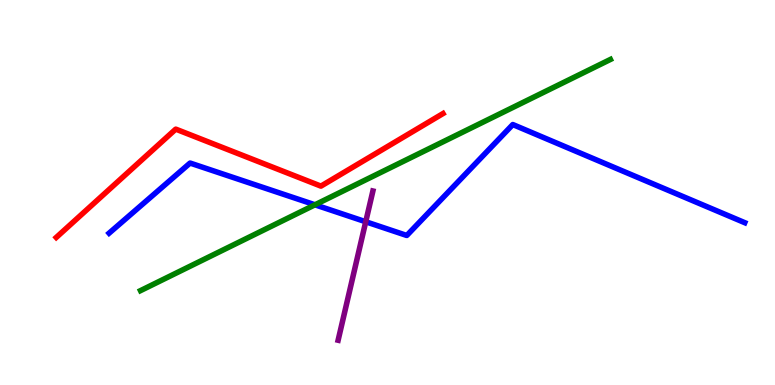[{'lines': ['blue', 'red'], 'intersections': []}, {'lines': ['green', 'red'], 'intersections': []}, {'lines': ['purple', 'red'], 'intersections': []}, {'lines': ['blue', 'green'], 'intersections': [{'x': 4.06, 'y': 4.68}]}, {'lines': ['blue', 'purple'], 'intersections': [{'x': 4.72, 'y': 4.24}]}, {'lines': ['green', 'purple'], 'intersections': []}]